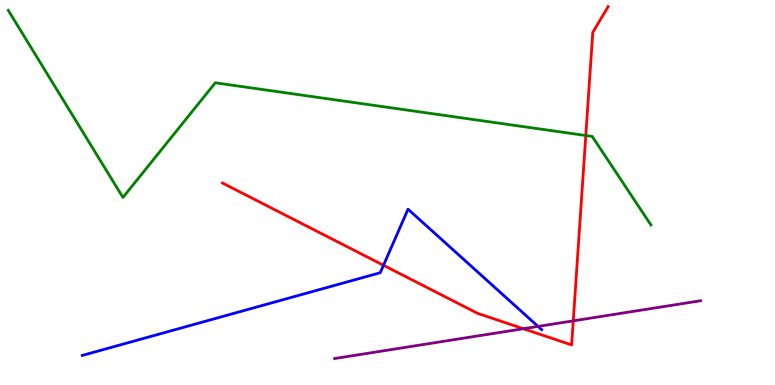[{'lines': ['blue', 'red'], 'intersections': [{'x': 4.95, 'y': 3.11}]}, {'lines': ['green', 'red'], 'intersections': [{'x': 7.56, 'y': 6.48}]}, {'lines': ['purple', 'red'], 'intersections': [{'x': 6.75, 'y': 1.46}, {'x': 7.4, 'y': 1.67}]}, {'lines': ['blue', 'green'], 'intersections': []}, {'lines': ['blue', 'purple'], 'intersections': [{'x': 6.94, 'y': 1.52}]}, {'lines': ['green', 'purple'], 'intersections': []}]